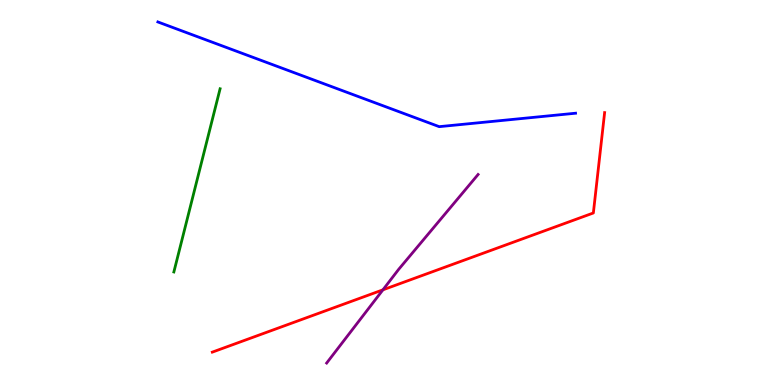[{'lines': ['blue', 'red'], 'intersections': []}, {'lines': ['green', 'red'], 'intersections': []}, {'lines': ['purple', 'red'], 'intersections': [{'x': 4.94, 'y': 2.47}]}, {'lines': ['blue', 'green'], 'intersections': []}, {'lines': ['blue', 'purple'], 'intersections': []}, {'lines': ['green', 'purple'], 'intersections': []}]